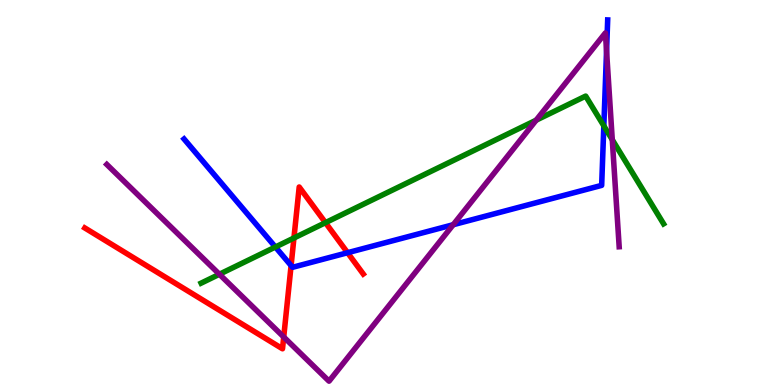[{'lines': ['blue', 'red'], 'intersections': [{'x': 3.76, 'y': 3.1}, {'x': 4.48, 'y': 3.44}]}, {'lines': ['green', 'red'], 'intersections': [{'x': 3.79, 'y': 3.82}, {'x': 4.2, 'y': 4.22}]}, {'lines': ['purple', 'red'], 'intersections': [{'x': 3.66, 'y': 1.25}]}, {'lines': ['blue', 'green'], 'intersections': [{'x': 3.55, 'y': 3.58}, {'x': 7.79, 'y': 6.73}]}, {'lines': ['blue', 'purple'], 'intersections': [{'x': 5.85, 'y': 4.16}, {'x': 7.83, 'y': 8.68}]}, {'lines': ['green', 'purple'], 'intersections': [{'x': 2.83, 'y': 2.88}, {'x': 6.92, 'y': 6.88}, {'x': 7.9, 'y': 6.37}]}]